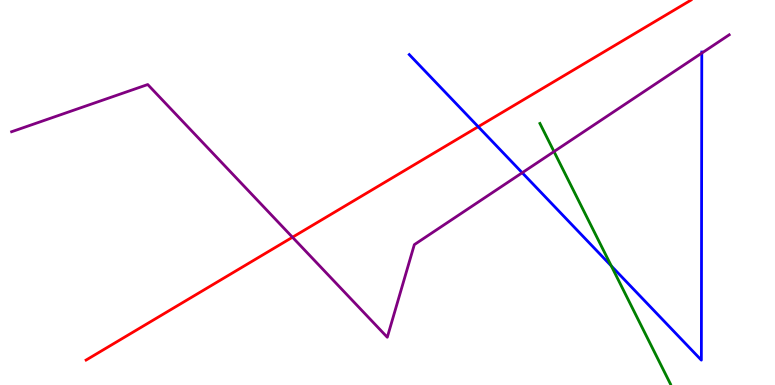[{'lines': ['blue', 'red'], 'intersections': [{'x': 6.17, 'y': 6.71}]}, {'lines': ['green', 'red'], 'intersections': []}, {'lines': ['purple', 'red'], 'intersections': [{'x': 3.77, 'y': 3.84}]}, {'lines': ['blue', 'green'], 'intersections': [{'x': 7.89, 'y': 3.09}]}, {'lines': ['blue', 'purple'], 'intersections': [{'x': 6.74, 'y': 5.51}, {'x': 9.06, 'y': 8.62}]}, {'lines': ['green', 'purple'], 'intersections': [{'x': 7.15, 'y': 6.06}]}]